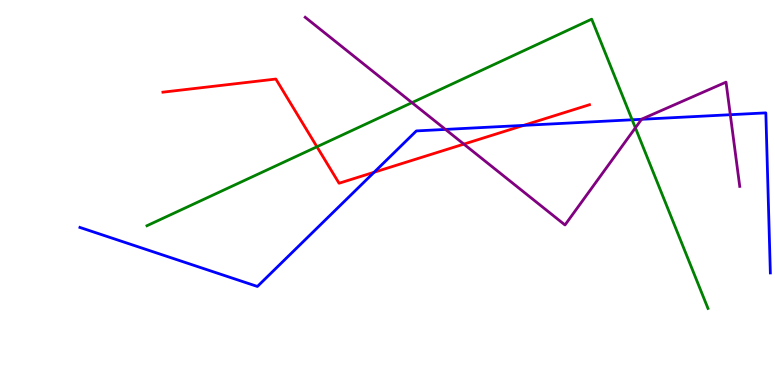[{'lines': ['blue', 'red'], 'intersections': [{'x': 4.83, 'y': 5.53}, {'x': 6.76, 'y': 6.74}]}, {'lines': ['green', 'red'], 'intersections': [{'x': 4.09, 'y': 6.19}]}, {'lines': ['purple', 'red'], 'intersections': [{'x': 5.99, 'y': 6.26}]}, {'lines': ['blue', 'green'], 'intersections': [{'x': 8.16, 'y': 6.89}]}, {'lines': ['blue', 'purple'], 'intersections': [{'x': 5.75, 'y': 6.64}, {'x': 8.28, 'y': 6.9}, {'x': 9.42, 'y': 7.02}]}, {'lines': ['green', 'purple'], 'intersections': [{'x': 5.32, 'y': 7.33}, {'x': 8.2, 'y': 6.68}]}]